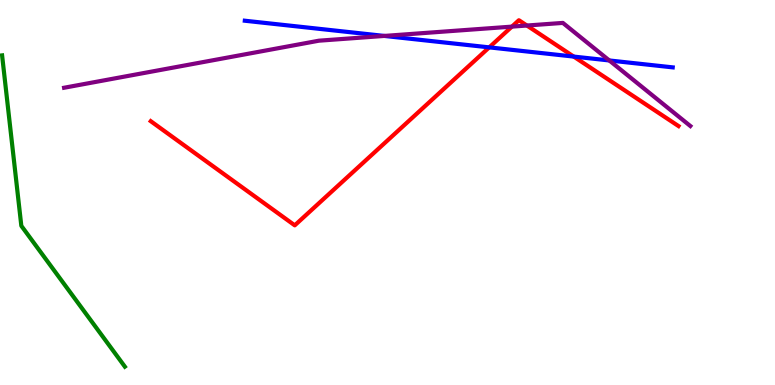[{'lines': ['blue', 'red'], 'intersections': [{'x': 6.31, 'y': 8.77}, {'x': 7.4, 'y': 8.53}]}, {'lines': ['green', 'red'], 'intersections': []}, {'lines': ['purple', 'red'], 'intersections': [{'x': 6.61, 'y': 9.31}, {'x': 6.8, 'y': 9.34}]}, {'lines': ['blue', 'green'], 'intersections': []}, {'lines': ['blue', 'purple'], 'intersections': [{'x': 4.96, 'y': 9.07}, {'x': 7.86, 'y': 8.43}]}, {'lines': ['green', 'purple'], 'intersections': []}]